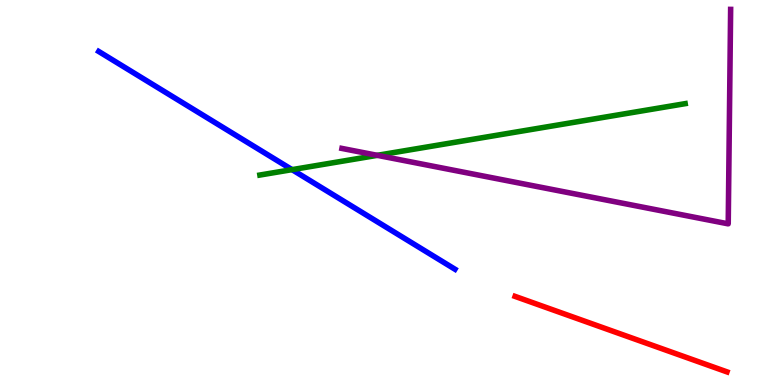[{'lines': ['blue', 'red'], 'intersections': []}, {'lines': ['green', 'red'], 'intersections': []}, {'lines': ['purple', 'red'], 'intersections': []}, {'lines': ['blue', 'green'], 'intersections': [{'x': 3.77, 'y': 5.59}]}, {'lines': ['blue', 'purple'], 'intersections': []}, {'lines': ['green', 'purple'], 'intersections': [{'x': 4.87, 'y': 5.97}]}]